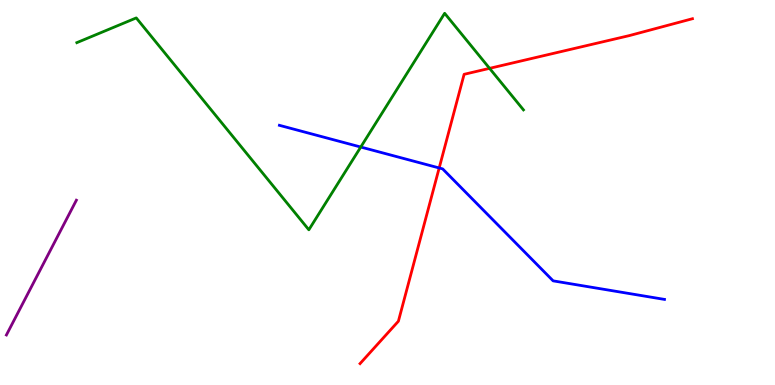[{'lines': ['blue', 'red'], 'intersections': [{'x': 5.67, 'y': 5.64}]}, {'lines': ['green', 'red'], 'intersections': [{'x': 6.32, 'y': 8.22}]}, {'lines': ['purple', 'red'], 'intersections': []}, {'lines': ['blue', 'green'], 'intersections': [{'x': 4.66, 'y': 6.18}]}, {'lines': ['blue', 'purple'], 'intersections': []}, {'lines': ['green', 'purple'], 'intersections': []}]